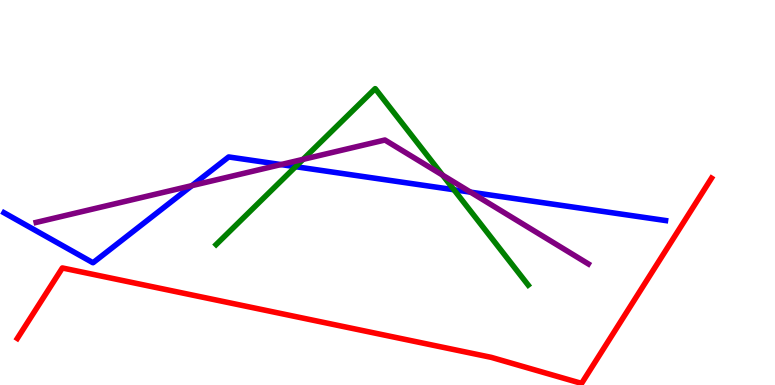[{'lines': ['blue', 'red'], 'intersections': []}, {'lines': ['green', 'red'], 'intersections': []}, {'lines': ['purple', 'red'], 'intersections': []}, {'lines': ['blue', 'green'], 'intersections': [{'x': 3.81, 'y': 5.67}, {'x': 5.86, 'y': 5.07}]}, {'lines': ['blue', 'purple'], 'intersections': [{'x': 2.48, 'y': 5.18}, {'x': 3.63, 'y': 5.73}, {'x': 6.07, 'y': 5.01}]}, {'lines': ['green', 'purple'], 'intersections': [{'x': 3.91, 'y': 5.86}, {'x': 5.71, 'y': 5.45}]}]